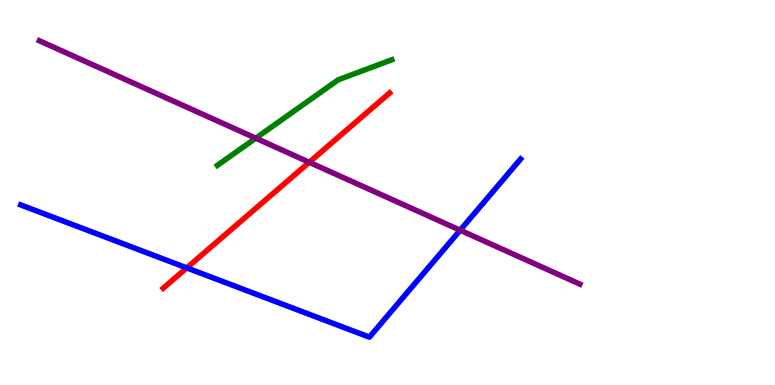[{'lines': ['blue', 'red'], 'intersections': [{'x': 2.41, 'y': 3.04}]}, {'lines': ['green', 'red'], 'intersections': []}, {'lines': ['purple', 'red'], 'intersections': [{'x': 3.99, 'y': 5.79}]}, {'lines': ['blue', 'green'], 'intersections': []}, {'lines': ['blue', 'purple'], 'intersections': [{'x': 5.94, 'y': 4.02}]}, {'lines': ['green', 'purple'], 'intersections': [{'x': 3.3, 'y': 6.41}]}]